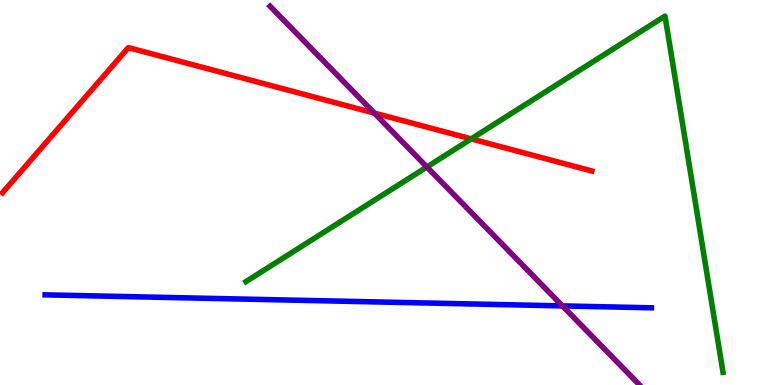[{'lines': ['blue', 'red'], 'intersections': []}, {'lines': ['green', 'red'], 'intersections': [{'x': 6.08, 'y': 6.39}]}, {'lines': ['purple', 'red'], 'intersections': [{'x': 4.83, 'y': 7.06}]}, {'lines': ['blue', 'green'], 'intersections': []}, {'lines': ['blue', 'purple'], 'intersections': [{'x': 7.26, 'y': 2.05}]}, {'lines': ['green', 'purple'], 'intersections': [{'x': 5.51, 'y': 5.66}]}]